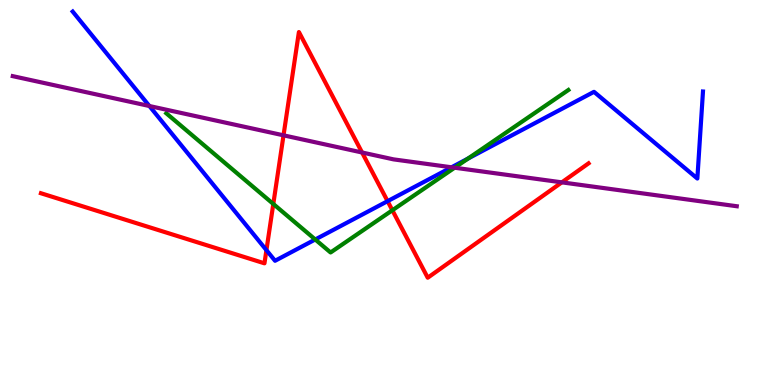[{'lines': ['blue', 'red'], 'intersections': [{'x': 3.44, 'y': 3.5}, {'x': 5.0, 'y': 4.77}]}, {'lines': ['green', 'red'], 'intersections': [{'x': 3.53, 'y': 4.7}, {'x': 5.06, 'y': 4.54}]}, {'lines': ['purple', 'red'], 'intersections': [{'x': 3.66, 'y': 6.48}, {'x': 4.67, 'y': 6.04}, {'x': 7.25, 'y': 5.26}]}, {'lines': ['blue', 'green'], 'intersections': [{'x': 4.07, 'y': 3.78}, {'x': 6.04, 'y': 5.88}]}, {'lines': ['blue', 'purple'], 'intersections': [{'x': 1.93, 'y': 7.25}, {'x': 5.83, 'y': 5.65}]}, {'lines': ['green', 'purple'], 'intersections': [{'x': 5.87, 'y': 5.64}]}]